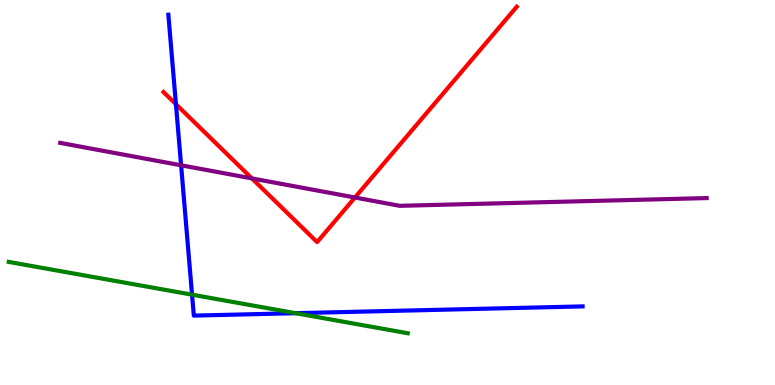[{'lines': ['blue', 'red'], 'intersections': [{'x': 2.27, 'y': 7.29}]}, {'lines': ['green', 'red'], 'intersections': []}, {'lines': ['purple', 'red'], 'intersections': [{'x': 3.25, 'y': 5.37}, {'x': 4.58, 'y': 4.87}]}, {'lines': ['blue', 'green'], 'intersections': [{'x': 2.48, 'y': 2.35}, {'x': 3.81, 'y': 1.87}]}, {'lines': ['blue', 'purple'], 'intersections': [{'x': 2.34, 'y': 5.71}]}, {'lines': ['green', 'purple'], 'intersections': []}]